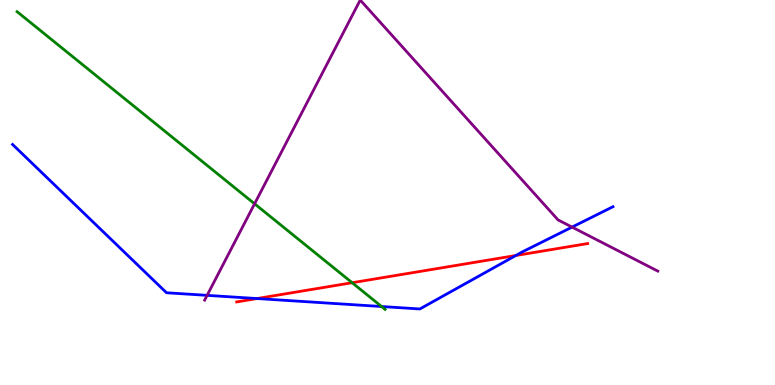[{'lines': ['blue', 'red'], 'intersections': [{'x': 3.32, 'y': 2.25}, {'x': 6.66, 'y': 3.36}]}, {'lines': ['green', 'red'], 'intersections': [{'x': 4.54, 'y': 2.66}]}, {'lines': ['purple', 'red'], 'intersections': []}, {'lines': ['blue', 'green'], 'intersections': [{'x': 4.92, 'y': 2.04}]}, {'lines': ['blue', 'purple'], 'intersections': [{'x': 2.67, 'y': 2.33}, {'x': 7.38, 'y': 4.1}]}, {'lines': ['green', 'purple'], 'intersections': [{'x': 3.28, 'y': 4.71}]}]